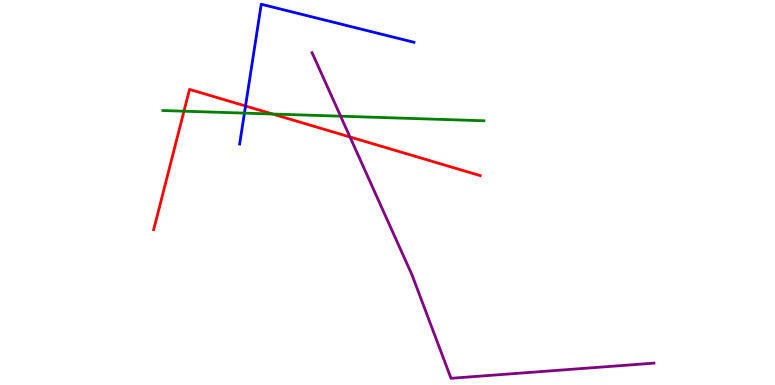[{'lines': ['blue', 'red'], 'intersections': [{'x': 3.17, 'y': 7.25}]}, {'lines': ['green', 'red'], 'intersections': [{'x': 2.37, 'y': 7.11}, {'x': 3.52, 'y': 7.04}]}, {'lines': ['purple', 'red'], 'intersections': [{'x': 4.52, 'y': 6.44}]}, {'lines': ['blue', 'green'], 'intersections': [{'x': 3.15, 'y': 7.06}]}, {'lines': ['blue', 'purple'], 'intersections': []}, {'lines': ['green', 'purple'], 'intersections': [{'x': 4.4, 'y': 6.98}]}]